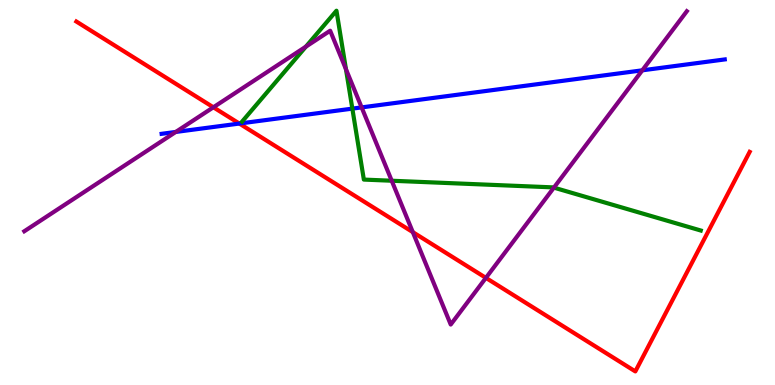[{'lines': ['blue', 'red'], 'intersections': [{'x': 3.09, 'y': 6.79}]}, {'lines': ['green', 'red'], 'intersections': []}, {'lines': ['purple', 'red'], 'intersections': [{'x': 2.75, 'y': 7.21}, {'x': 5.33, 'y': 3.97}, {'x': 6.27, 'y': 2.78}]}, {'lines': ['blue', 'green'], 'intersections': [{'x': 4.55, 'y': 7.18}]}, {'lines': ['blue', 'purple'], 'intersections': [{'x': 2.27, 'y': 6.57}, {'x': 4.67, 'y': 7.21}, {'x': 8.29, 'y': 8.17}]}, {'lines': ['green', 'purple'], 'intersections': [{'x': 3.95, 'y': 8.79}, {'x': 4.46, 'y': 8.2}, {'x': 5.05, 'y': 5.31}, {'x': 7.15, 'y': 5.13}]}]